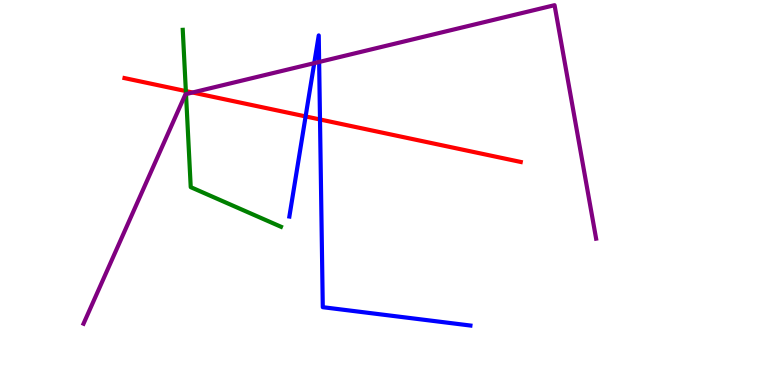[{'lines': ['blue', 'red'], 'intersections': [{'x': 3.94, 'y': 6.98}, {'x': 4.13, 'y': 6.9}]}, {'lines': ['green', 'red'], 'intersections': [{'x': 2.4, 'y': 7.63}]}, {'lines': ['purple', 'red'], 'intersections': [{'x': 2.48, 'y': 7.6}]}, {'lines': ['blue', 'green'], 'intersections': []}, {'lines': ['blue', 'purple'], 'intersections': [{'x': 4.05, 'y': 8.36}, {'x': 4.12, 'y': 8.39}]}, {'lines': ['green', 'purple'], 'intersections': [{'x': 2.4, 'y': 7.56}]}]